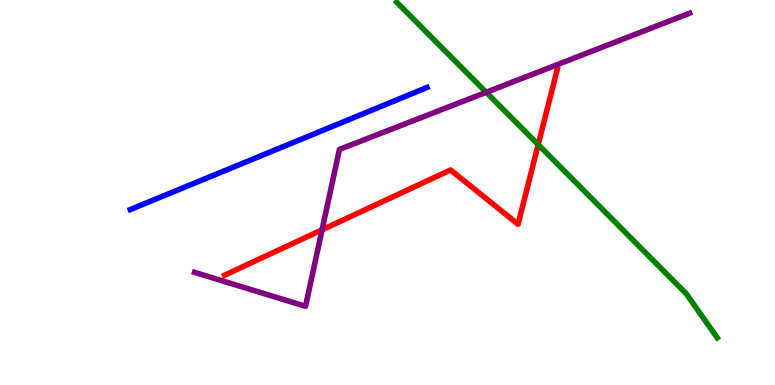[{'lines': ['blue', 'red'], 'intersections': []}, {'lines': ['green', 'red'], 'intersections': [{'x': 6.94, 'y': 6.24}]}, {'lines': ['purple', 'red'], 'intersections': [{'x': 4.16, 'y': 4.03}]}, {'lines': ['blue', 'green'], 'intersections': []}, {'lines': ['blue', 'purple'], 'intersections': []}, {'lines': ['green', 'purple'], 'intersections': [{'x': 6.27, 'y': 7.6}]}]